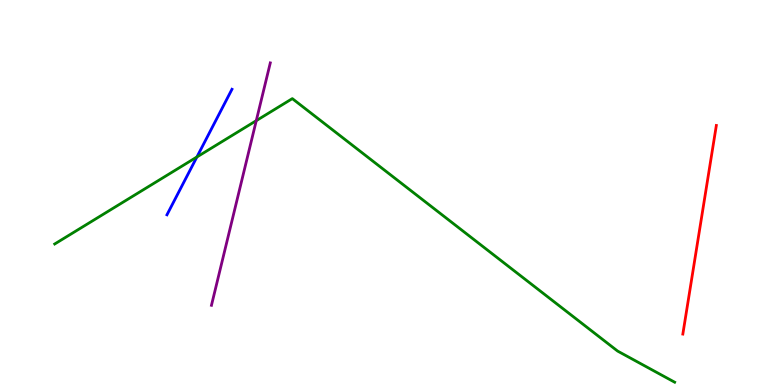[{'lines': ['blue', 'red'], 'intersections': []}, {'lines': ['green', 'red'], 'intersections': []}, {'lines': ['purple', 'red'], 'intersections': []}, {'lines': ['blue', 'green'], 'intersections': [{'x': 2.54, 'y': 5.92}]}, {'lines': ['blue', 'purple'], 'intersections': []}, {'lines': ['green', 'purple'], 'intersections': [{'x': 3.31, 'y': 6.87}]}]